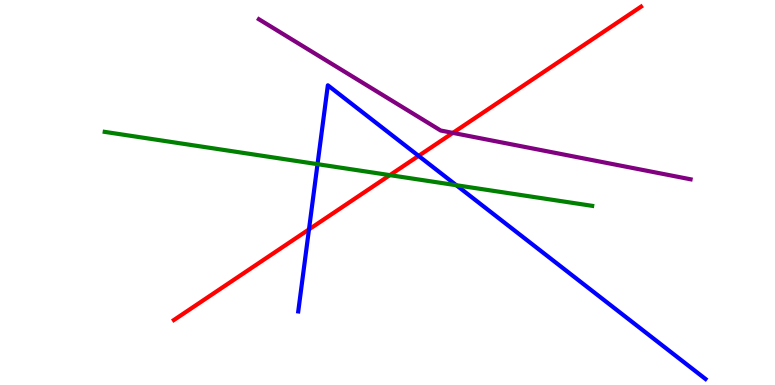[{'lines': ['blue', 'red'], 'intersections': [{'x': 3.99, 'y': 4.04}, {'x': 5.4, 'y': 5.95}]}, {'lines': ['green', 'red'], 'intersections': [{'x': 5.03, 'y': 5.45}]}, {'lines': ['purple', 'red'], 'intersections': [{'x': 5.84, 'y': 6.55}]}, {'lines': ['blue', 'green'], 'intersections': [{'x': 4.1, 'y': 5.74}, {'x': 5.89, 'y': 5.19}]}, {'lines': ['blue', 'purple'], 'intersections': []}, {'lines': ['green', 'purple'], 'intersections': []}]